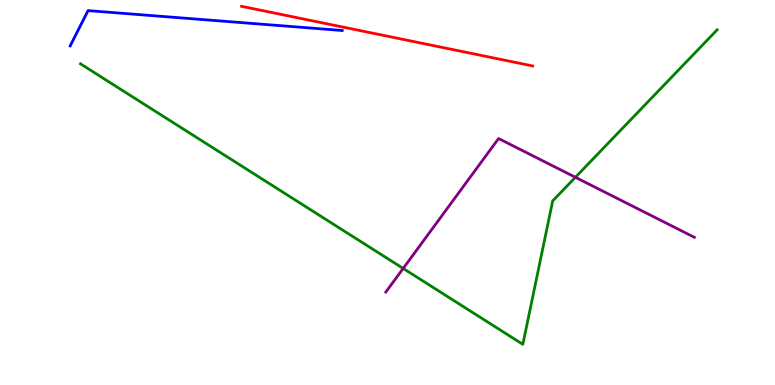[{'lines': ['blue', 'red'], 'intersections': []}, {'lines': ['green', 'red'], 'intersections': []}, {'lines': ['purple', 'red'], 'intersections': []}, {'lines': ['blue', 'green'], 'intersections': []}, {'lines': ['blue', 'purple'], 'intersections': []}, {'lines': ['green', 'purple'], 'intersections': [{'x': 5.2, 'y': 3.03}, {'x': 7.42, 'y': 5.4}]}]